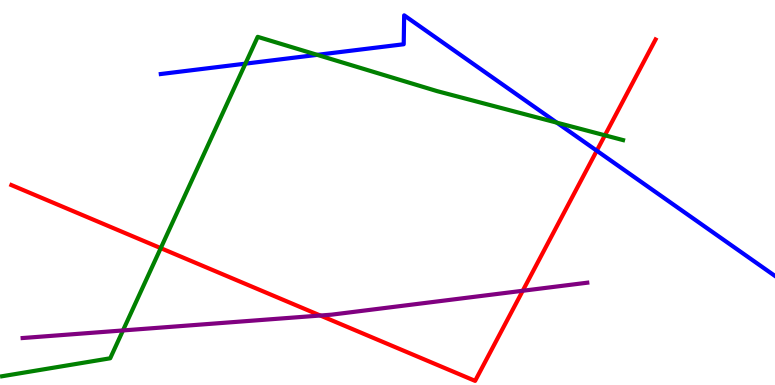[{'lines': ['blue', 'red'], 'intersections': [{'x': 7.7, 'y': 6.09}]}, {'lines': ['green', 'red'], 'intersections': [{'x': 2.07, 'y': 3.55}, {'x': 7.81, 'y': 6.49}]}, {'lines': ['purple', 'red'], 'intersections': [{'x': 4.13, 'y': 1.8}, {'x': 6.75, 'y': 2.45}]}, {'lines': ['blue', 'green'], 'intersections': [{'x': 3.17, 'y': 8.35}, {'x': 4.09, 'y': 8.58}, {'x': 7.19, 'y': 6.81}]}, {'lines': ['blue', 'purple'], 'intersections': []}, {'lines': ['green', 'purple'], 'intersections': [{'x': 1.59, 'y': 1.42}]}]